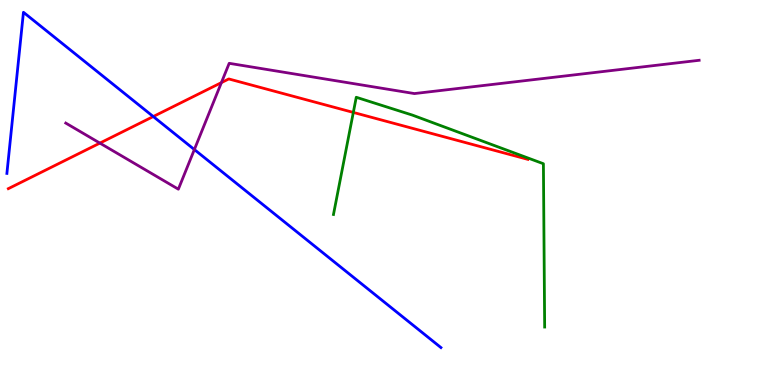[{'lines': ['blue', 'red'], 'intersections': [{'x': 1.98, 'y': 6.97}]}, {'lines': ['green', 'red'], 'intersections': [{'x': 4.56, 'y': 7.08}]}, {'lines': ['purple', 'red'], 'intersections': [{'x': 1.29, 'y': 6.28}, {'x': 2.86, 'y': 7.85}]}, {'lines': ['blue', 'green'], 'intersections': []}, {'lines': ['blue', 'purple'], 'intersections': [{'x': 2.51, 'y': 6.12}]}, {'lines': ['green', 'purple'], 'intersections': []}]